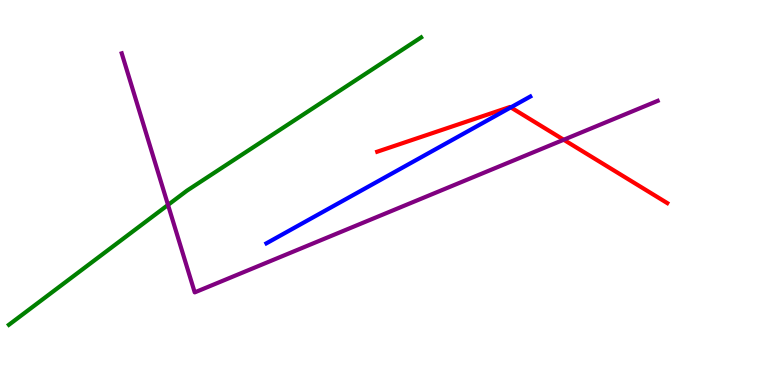[{'lines': ['blue', 'red'], 'intersections': [{'x': 6.59, 'y': 7.21}]}, {'lines': ['green', 'red'], 'intersections': []}, {'lines': ['purple', 'red'], 'intersections': [{'x': 7.27, 'y': 6.37}]}, {'lines': ['blue', 'green'], 'intersections': []}, {'lines': ['blue', 'purple'], 'intersections': []}, {'lines': ['green', 'purple'], 'intersections': [{'x': 2.17, 'y': 4.68}]}]